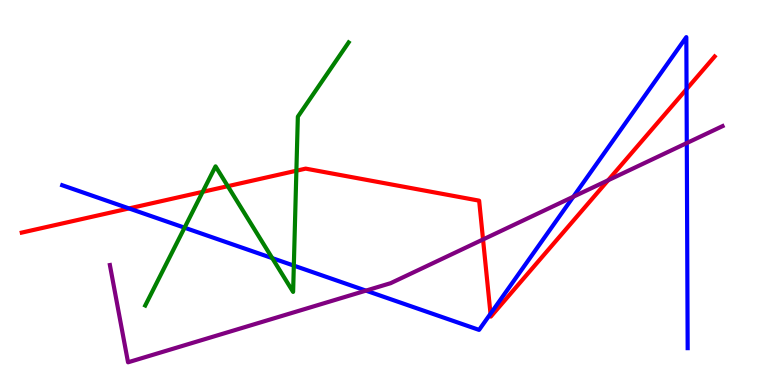[{'lines': ['blue', 'red'], 'intersections': [{'x': 1.66, 'y': 4.59}, {'x': 6.33, 'y': 1.85}, {'x': 8.86, 'y': 7.68}]}, {'lines': ['green', 'red'], 'intersections': [{'x': 2.62, 'y': 5.02}, {'x': 2.94, 'y': 5.16}, {'x': 3.82, 'y': 5.57}]}, {'lines': ['purple', 'red'], 'intersections': [{'x': 6.23, 'y': 3.78}, {'x': 7.85, 'y': 5.32}]}, {'lines': ['blue', 'green'], 'intersections': [{'x': 2.38, 'y': 4.09}, {'x': 3.51, 'y': 3.3}, {'x': 3.79, 'y': 3.1}]}, {'lines': ['blue', 'purple'], 'intersections': [{'x': 4.72, 'y': 2.45}, {'x': 7.4, 'y': 4.89}, {'x': 8.86, 'y': 6.28}]}, {'lines': ['green', 'purple'], 'intersections': []}]